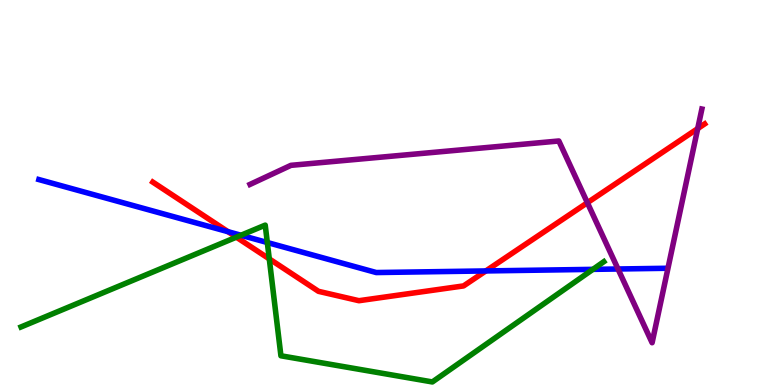[{'lines': ['blue', 'red'], 'intersections': [{'x': 2.94, 'y': 3.98}, {'x': 6.27, 'y': 2.96}]}, {'lines': ['green', 'red'], 'intersections': [{'x': 3.05, 'y': 3.84}, {'x': 3.47, 'y': 3.28}]}, {'lines': ['purple', 'red'], 'intersections': [{'x': 7.58, 'y': 4.73}, {'x': 9.0, 'y': 6.66}]}, {'lines': ['blue', 'green'], 'intersections': [{'x': 3.11, 'y': 3.89}, {'x': 3.45, 'y': 3.7}, {'x': 7.65, 'y': 3.0}]}, {'lines': ['blue', 'purple'], 'intersections': [{'x': 7.97, 'y': 3.01}]}, {'lines': ['green', 'purple'], 'intersections': []}]